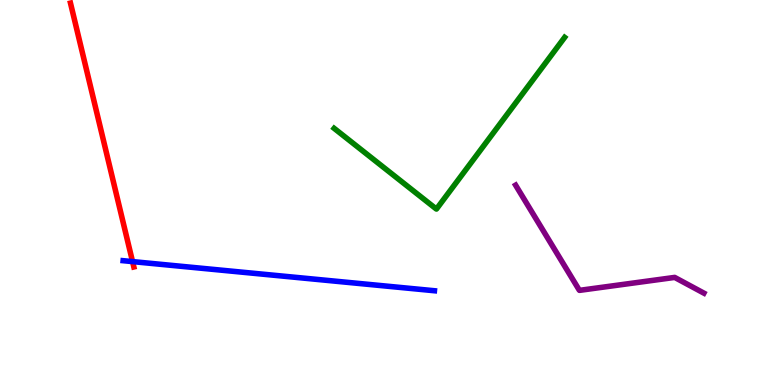[{'lines': ['blue', 'red'], 'intersections': [{'x': 1.71, 'y': 3.21}]}, {'lines': ['green', 'red'], 'intersections': []}, {'lines': ['purple', 'red'], 'intersections': []}, {'lines': ['blue', 'green'], 'intersections': []}, {'lines': ['blue', 'purple'], 'intersections': []}, {'lines': ['green', 'purple'], 'intersections': []}]